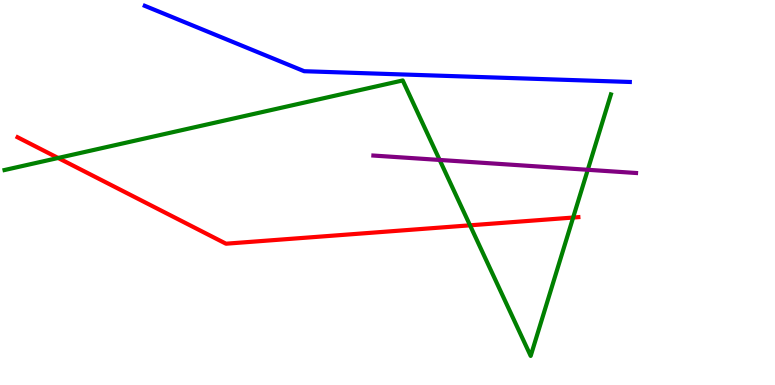[{'lines': ['blue', 'red'], 'intersections': []}, {'lines': ['green', 'red'], 'intersections': [{'x': 0.75, 'y': 5.9}, {'x': 6.06, 'y': 4.15}, {'x': 7.4, 'y': 4.35}]}, {'lines': ['purple', 'red'], 'intersections': []}, {'lines': ['blue', 'green'], 'intersections': []}, {'lines': ['blue', 'purple'], 'intersections': []}, {'lines': ['green', 'purple'], 'intersections': [{'x': 5.67, 'y': 5.85}, {'x': 7.58, 'y': 5.59}]}]